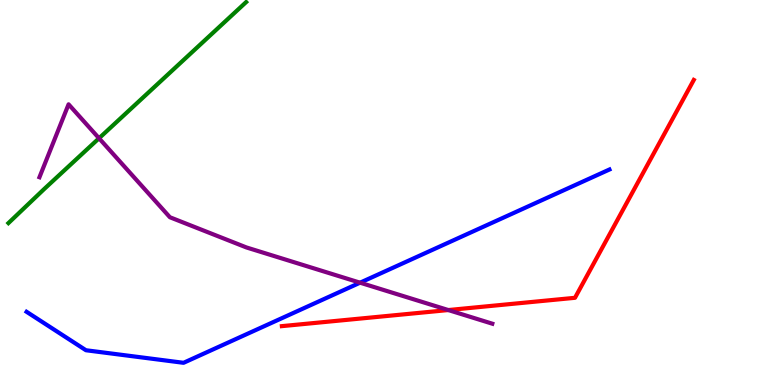[{'lines': ['blue', 'red'], 'intersections': []}, {'lines': ['green', 'red'], 'intersections': []}, {'lines': ['purple', 'red'], 'intersections': [{'x': 5.78, 'y': 1.95}]}, {'lines': ['blue', 'green'], 'intersections': []}, {'lines': ['blue', 'purple'], 'intersections': [{'x': 4.65, 'y': 2.66}]}, {'lines': ['green', 'purple'], 'intersections': [{'x': 1.28, 'y': 6.41}]}]